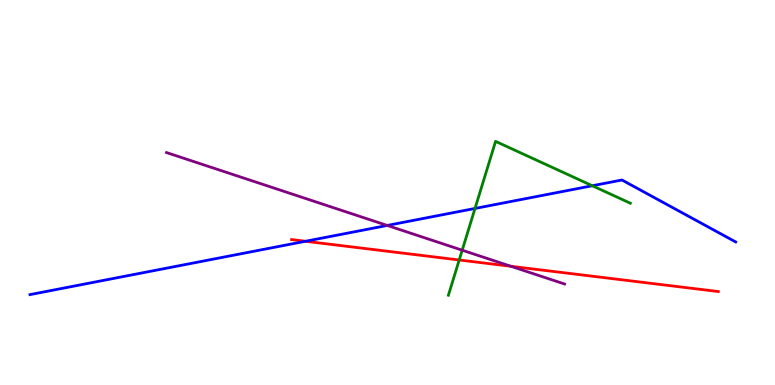[{'lines': ['blue', 'red'], 'intersections': [{'x': 3.94, 'y': 3.73}]}, {'lines': ['green', 'red'], 'intersections': [{'x': 5.93, 'y': 3.25}]}, {'lines': ['purple', 'red'], 'intersections': [{'x': 6.59, 'y': 3.08}]}, {'lines': ['blue', 'green'], 'intersections': [{'x': 6.13, 'y': 4.59}, {'x': 7.64, 'y': 5.18}]}, {'lines': ['blue', 'purple'], 'intersections': [{'x': 5.0, 'y': 4.14}]}, {'lines': ['green', 'purple'], 'intersections': [{'x': 5.96, 'y': 3.5}]}]